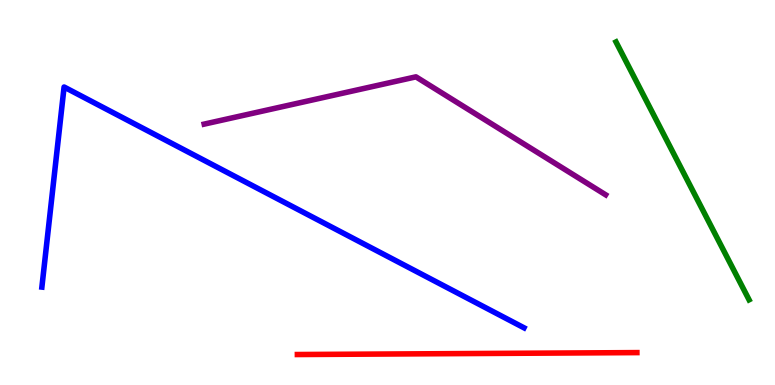[{'lines': ['blue', 'red'], 'intersections': []}, {'lines': ['green', 'red'], 'intersections': []}, {'lines': ['purple', 'red'], 'intersections': []}, {'lines': ['blue', 'green'], 'intersections': []}, {'lines': ['blue', 'purple'], 'intersections': []}, {'lines': ['green', 'purple'], 'intersections': []}]